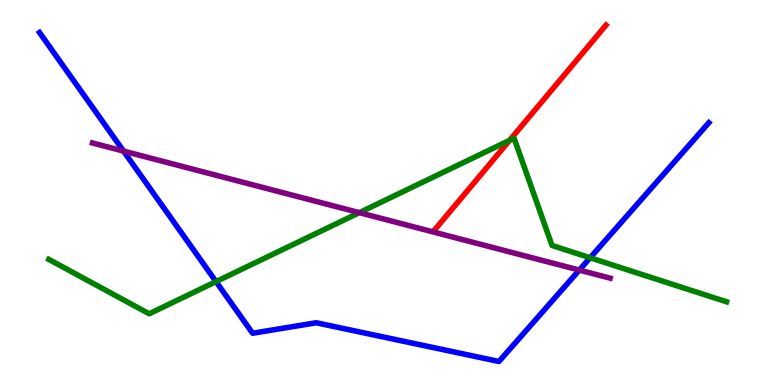[{'lines': ['blue', 'red'], 'intersections': []}, {'lines': ['green', 'red'], 'intersections': [{'x': 6.58, 'y': 6.35}]}, {'lines': ['purple', 'red'], 'intersections': []}, {'lines': ['blue', 'green'], 'intersections': [{'x': 2.79, 'y': 2.69}, {'x': 7.61, 'y': 3.3}]}, {'lines': ['blue', 'purple'], 'intersections': [{'x': 1.59, 'y': 6.08}, {'x': 7.47, 'y': 2.98}]}, {'lines': ['green', 'purple'], 'intersections': [{'x': 4.64, 'y': 4.48}]}]